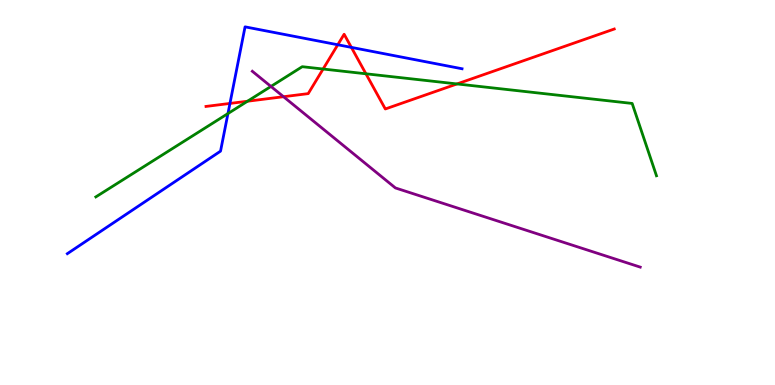[{'lines': ['blue', 'red'], 'intersections': [{'x': 2.97, 'y': 7.31}, {'x': 4.36, 'y': 8.84}, {'x': 4.53, 'y': 8.77}]}, {'lines': ['green', 'red'], 'intersections': [{'x': 3.19, 'y': 7.37}, {'x': 4.17, 'y': 8.21}, {'x': 4.72, 'y': 8.08}, {'x': 5.9, 'y': 7.82}]}, {'lines': ['purple', 'red'], 'intersections': [{'x': 3.66, 'y': 7.49}]}, {'lines': ['blue', 'green'], 'intersections': [{'x': 2.94, 'y': 7.05}]}, {'lines': ['blue', 'purple'], 'intersections': []}, {'lines': ['green', 'purple'], 'intersections': [{'x': 3.5, 'y': 7.75}]}]